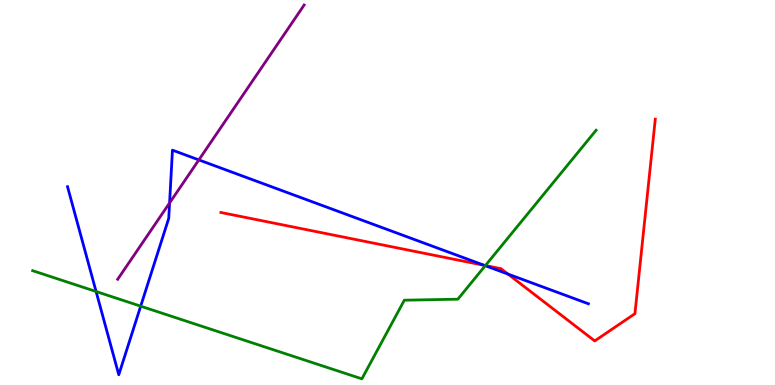[{'lines': ['blue', 'red'], 'intersections': [{'x': 6.25, 'y': 3.11}, {'x': 6.55, 'y': 2.88}]}, {'lines': ['green', 'red'], 'intersections': [{'x': 6.26, 'y': 3.1}]}, {'lines': ['purple', 'red'], 'intersections': []}, {'lines': ['blue', 'green'], 'intersections': [{'x': 1.24, 'y': 2.43}, {'x': 1.82, 'y': 2.05}, {'x': 6.26, 'y': 3.1}]}, {'lines': ['blue', 'purple'], 'intersections': [{'x': 2.19, 'y': 4.73}, {'x': 2.57, 'y': 5.85}]}, {'lines': ['green', 'purple'], 'intersections': []}]